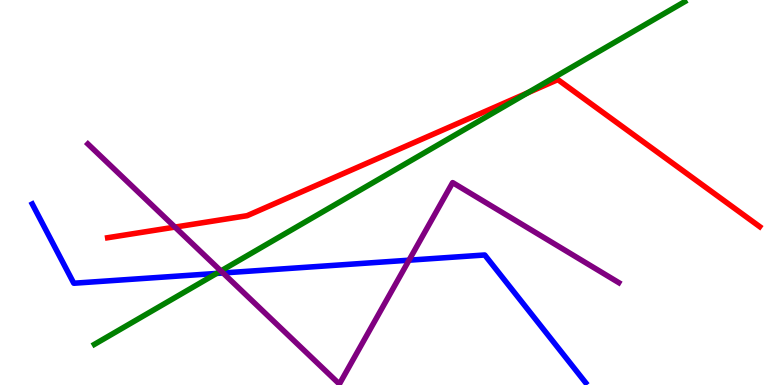[{'lines': ['blue', 'red'], 'intersections': []}, {'lines': ['green', 'red'], 'intersections': [{'x': 6.81, 'y': 7.59}]}, {'lines': ['purple', 'red'], 'intersections': [{'x': 2.26, 'y': 4.1}]}, {'lines': ['blue', 'green'], 'intersections': [{'x': 2.79, 'y': 2.9}]}, {'lines': ['blue', 'purple'], 'intersections': [{'x': 2.88, 'y': 2.91}, {'x': 5.28, 'y': 3.24}]}, {'lines': ['green', 'purple'], 'intersections': [{'x': 2.85, 'y': 2.96}]}]